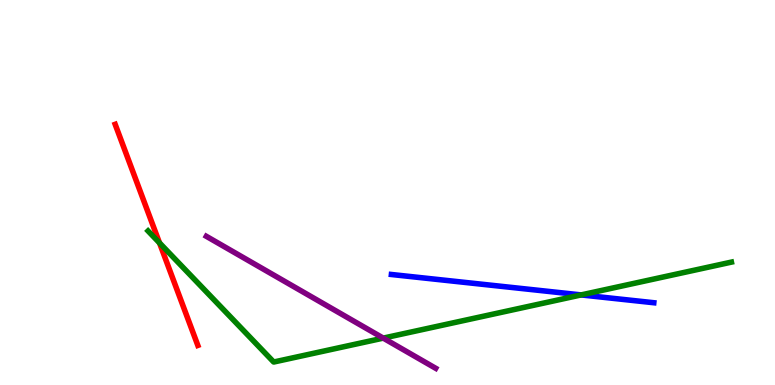[{'lines': ['blue', 'red'], 'intersections': []}, {'lines': ['green', 'red'], 'intersections': [{'x': 2.06, 'y': 3.69}]}, {'lines': ['purple', 'red'], 'intersections': []}, {'lines': ['blue', 'green'], 'intersections': [{'x': 7.5, 'y': 2.34}]}, {'lines': ['blue', 'purple'], 'intersections': []}, {'lines': ['green', 'purple'], 'intersections': [{'x': 4.95, 'y': 1.22}]}]